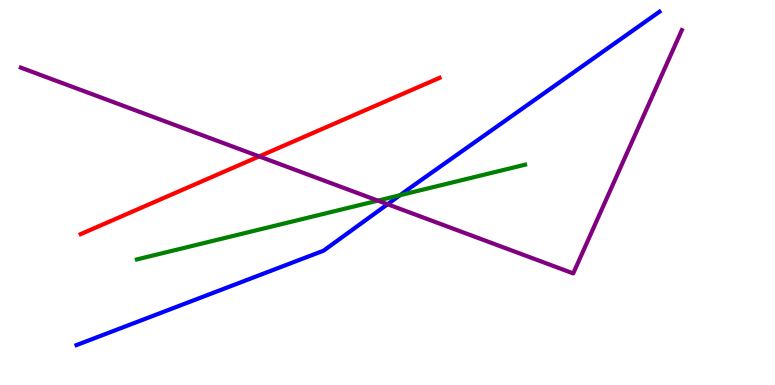[{'lines': ['blue', 'red'], 'intersections': []}, {'lines': ['green', 'red'], 'intersections': []}, {'lines': ['purple', 'red'], 'intersections': [{'x': 3.34, 'y': 5.94}]}, {'lines': ['blue', 'green'], 'intersections': [{'x': 5.16, 'y': 4.93}]}, {'lines': ['blue', 'purple'], 'intersections': [{'x': 5.0, 'y': 4.7}]}, {'lines': ['green', 'purple'], 'intersections': [{'x': 4.88, 'y': 4.79}]}]